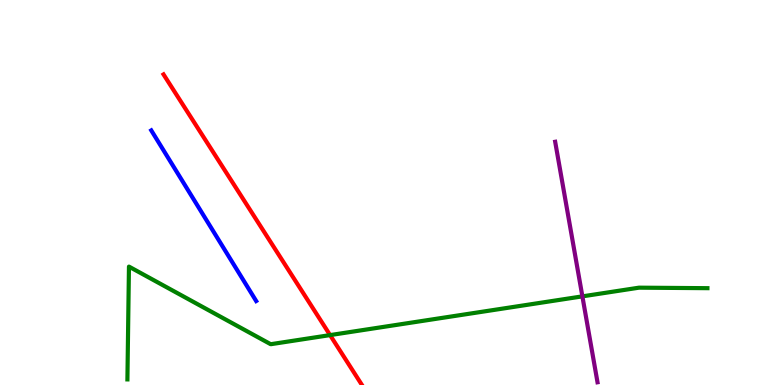[{'lines': ['blue', 'red'], 'intersections': []}, {'lines': ['green', 'red'], 'intersections': [{'x': 4.26, 'y': 1.3}]}, {'lines': ['purple', 'red'], 'intersections': []}, {'lines': ['blue', 'green'], 'intersections': []}, {'lines': ['blue', 'purple'], 'intersections': []}, {'lines': ['green', 'purple'], 'intersections': [{'x': 7.51, 'y': 2.3}]}]